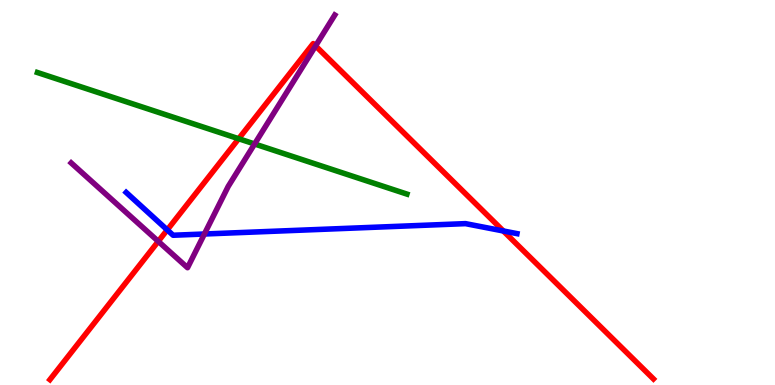[{'lines': ['blue', 'red'], 'intersections': [{'x': 2.16, 'y': 4.03}, {'x': 6.49, 'y': 4.0}]}, {'lines': ['green', 'red'], 'intersections': [{'x': 3.08, 'y': 6.4}]}, {'lines': ['purple', 'red'], 'intersections': [{'x': 2.04, 'y': 3.73}, {'x': 4.07, 'y': 8.81}]}, {'lines': ['blue', 'green'], 'intersections': []}, {'lines': ['blue', 'purple'], 'intersections': [{'x': 2.64, 'y': 3.92}]}, {'lines': ['green', 'purple'], 'intersections': [{'x': 3.29, 'y': 6.26}]}]